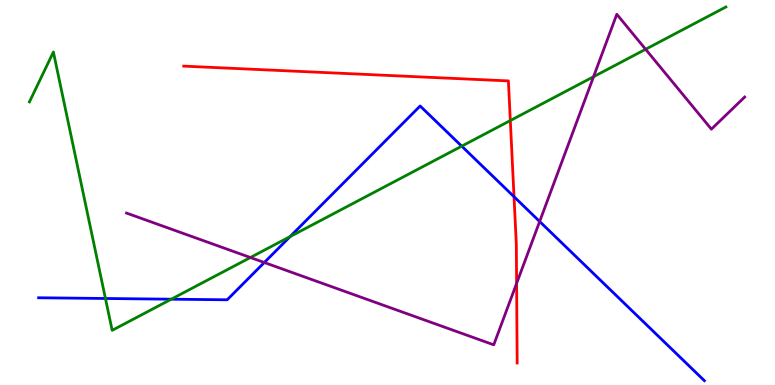[{'lines': ['blue', 'red'], 'intersections': [{'x': 6.63, 'y': 4.89}]}, {'lines': ['green', 'red'], 'intersections': [{'x': 6.58, 'y': 6.87}]}, {'lines': ['purple', 'red'], 'intersections': [{'x': 6.67, 'y': 2.64}]}, {'lines': ['blue', 'green'], 'intersections': [{'x': 1.36, 'y': 2.25}, {'x': 2.21, 'y': 2.23}, {'x': 3.74, 'y': 3.85}, {'x': 5.96, 'y': 6.2}]}, {'lines': ['blue', 'purple'], 'intersections': [{'x': 3.41, 'y': 3.18}, {'x': 6.96, 'y': 4.25}]}, {'lines': ['green', 'purple'], 'intersections': [{'x': 3.23, 'y': 3.31}, {'x': 7.66, 'y': 8.01}, {'x': 8.33, 'y': 8.72}]}]